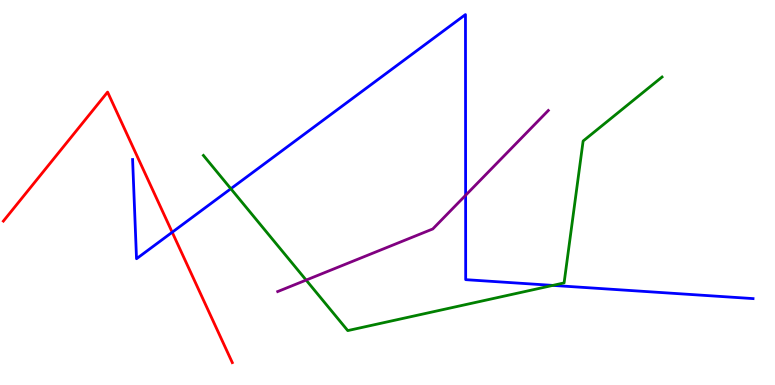[{'lines': ['blue', 'red'], 'intersections': [{'x': 2.22, 'y': 3.97}]}, {'lines': ['green', 'red'], 'intersections': []}, {'lines': ['purple', 'red'], 'intersections': []}, {'lines': ['blue', 'green'], 'intersections': [{'x': 2.98, 'y': 5.1}, {'x': 7.13, 'y': 2.59}]}, {'lines': ['blue', 'purple'], 'intersections': [{'x': 6.01, 'y': 4.93}]}, {'lines': ['green', 'purple'], 'intersections': [{'x': 3.95, 'y': 2.73}]}]